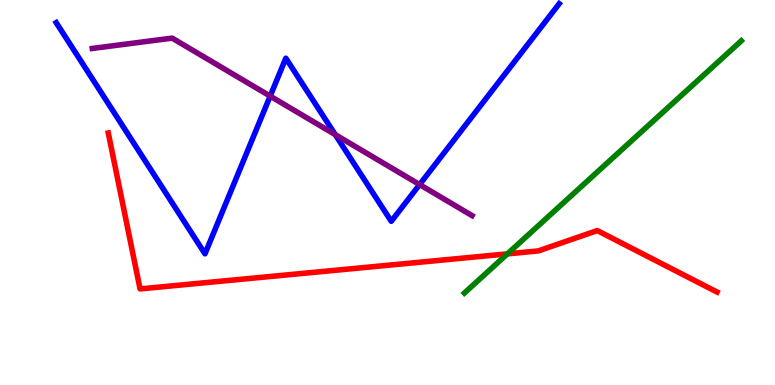[{'lines': ['blue', 'red'], 'intersections': []}, {'lines': ['green', 'red'], 'intersections': [{'x': 6.55, 'y': 3.41}]}, {'lines': ['purple', 'red'], 'intersections': []}, {'lines': ['blue', 'green'], 'intersections': []}, {'lines': ['blue', 'purple'], 'intersections': [{'x': 3.49, 'y': 7.5}, {'x': 4.33, 'y': 6.5}, {'x': 5.41, 'y': 5.21}]}, {'lines': ['green', 'purple'], 'intersections': []}]